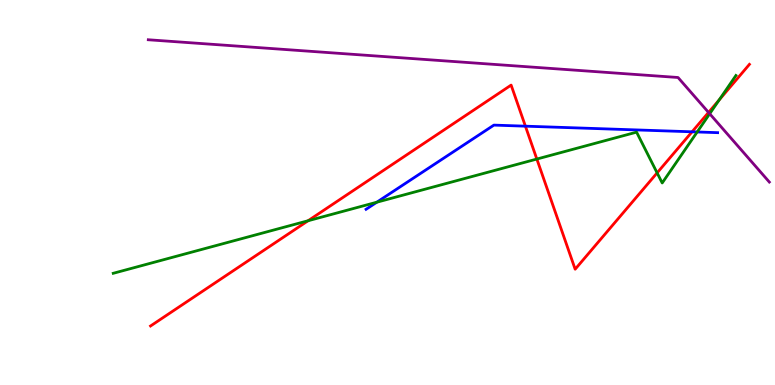[{'lines': ['blue', 'red'], 'intersections': [{'x': 6.78, 'y': 6.72}, {'x': 8.93, 'y': 6.58}]}, {'lines': ['green', 'red'], 'intersections': [{'x': 3.98, 'y': 4.27}, {'x': 6.93, 'y': 5.87}, {'x': 8.48, 'y': 5.51}, {'x': 9.28, 'y': 7.4}]}, {'lines': ['purple', 'red'], 'intersections': [{'x': 9.14, 'y': 7.08}]}, {'lines': ['blue', 'green'], 'intersections': [{'x': 4.86, 'y': 4.75}, {'x': 9.0, 'y': 6.57}]}, {'lines': ['blue', 'purple'], 'intersections': []}, {'lines': ['green', 'purple'], 'intersections': [{'x': 9.16, 'y': 7.05}]}]